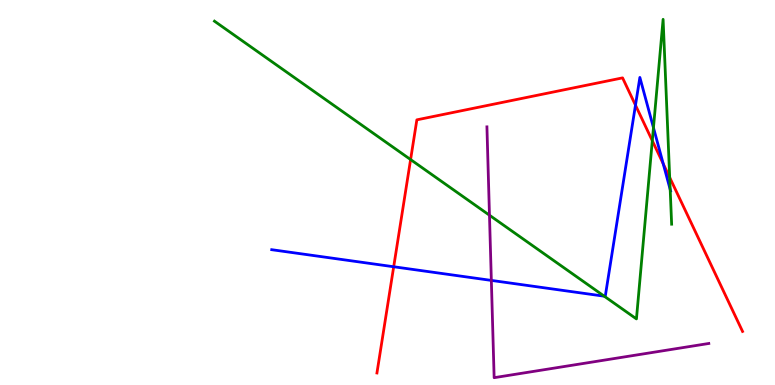[{'lines': ['blue', 'red'], 'intersections': [{'x': 5.08, 'y': 3.07}, {'x': 8.2, 'y': 7.27}, {'x': 8.56, 'y': 5.75}]}, {'lines': ['green', 'red'], 'intersections': [{'x': 5.3, 'y': 5.86}, {'x': 8.42, 'y': 6.35}, {'x': 8.64, 'y': 5.39}]}, {'lines': ['purple', 'red'], 'intersections': []}, {'lines': ['blue', 'green'], 'intersections': [{'x': 7.8, 'y': 2.31}, {'x': 8.43, 'y': 6.68}, {'x': 8.65, 'y': 5.08}]}, {'lines': ['blue', 'purple'], 'intersections': [{'x': 6.34, 'y': 2.72}]}, {'lines': ['green', 'purple'], 'intersections': [{'x': 6.32, 'y': 4.41}]}]